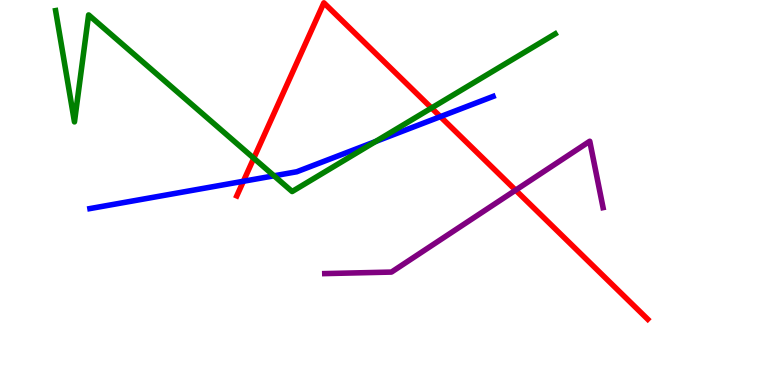[{'lines': ['blue', 'red'], 'intersections': [{'x': 3.14, 'y': 5.29}, {'x': 5.68, 'y': 6.97}]}, {'lines': ['green', 'red'], 'intersections': [{'x': 3.27, 'y': 5.89}, {'x': 5.57, 'y': 7.19}]}, {'lines': ['purple', 'red'], 'intersections': [{'x': 6.65, 'y': 5.06}]}, {'lines': ['blue', 'green'], 'intersections': [{'x': 3.54, 'y': 5.43}, {'x': 4.85, 'y': 6.32}]}, {'lines': ['blue', 'purple'], 'intersections': []}, {'lines': ['green', 'purple'], 'intersections': []}]